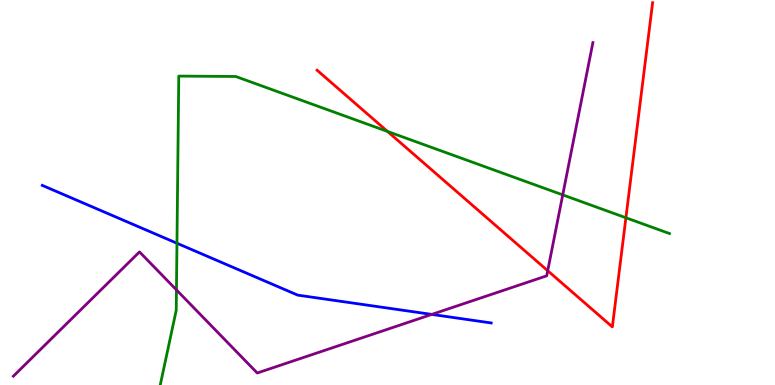[{'lines': ['blue', 'red'], 'intersections': []}, {'lines': ['green', 'red'], 'intersections': [{'x': 5.0, 'y': 6.59}, {'x': 8.08, 'y': 4.34}]}, {'lines': ['purple', 'red'], 'intersections': [{'x': 7.07, 'y': 2.97}]}, {'lines': ['blue', 'green'], 'intersections': [{'x': 2.28, 'y': 3.68}]}, {'lines': ['blue', 'purple'], 'intersections': [{'x': 5.57, 'y': 1.83}]}, {'lines': ['green', 'purple'], 'intersections': [{'x': 2.28, 'y': 2.47}, {'x': 7.26, 'y': 4.94}]}]